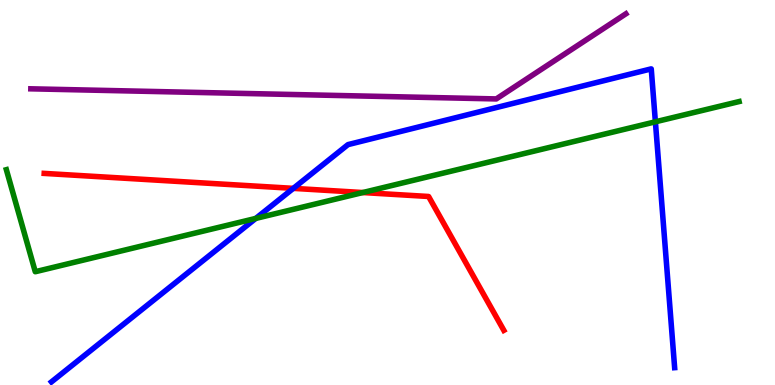[{'lines': ['blue', 'red'], 'intersections': [{'x': 3.78, 'y': 5.11}]}, {'lines': ['green', 'red'], 'intersections': [{'x': 4.68, 'y': 5.0}]}, {'lines': ['purple', 'red'], 'intersections': []}, {'lines': ['blue', 'green'], 'intersections': [{'x': 3.3, 'y': 4.33}, {'x': 8.46, 'y': 6.84}]}, {'lines': ['blue', 'purple'], 'intersections': []}, {'lines': ['green', 'purple'], 'intersections': []}]